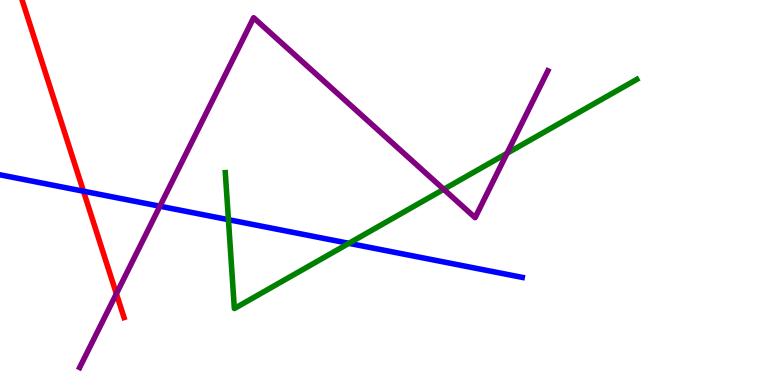[{'lines': ['blue', 'red'], 'intersections': [{'x': 1.08, 'y': 5.03}]}, {'lines': ['green', 'red'], 'intersections': []}, {'lines': ['purple', 'red'], 'intersections': [{'x': 1.5, 'y': 2.37}]}, {'lines': ['blue', 'green'], 'intersections': [{'x': 2.95, 'y': 4.29}, {'x': 4.5, 'y': 3.68}]}, {'lines': ['blue', 'purple'], 'intersections': [{'x': 2.06, 'y': 4.64}]}, {'lines': ['green', 'purple'], 'intersections': [{'x': 5.73, 'y': 5.08}, {'x': 6.54, 'y': 6.02}]}]